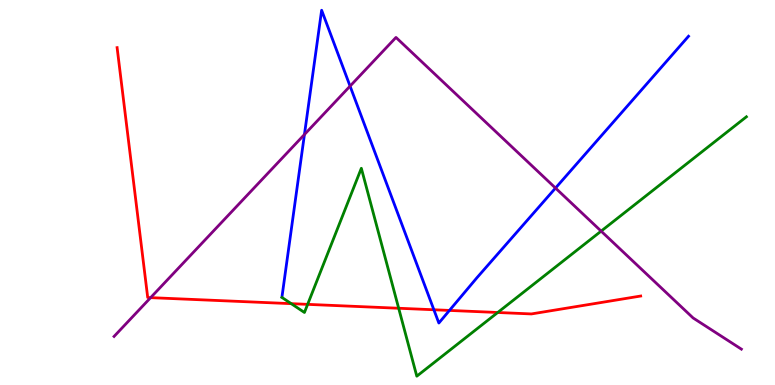[{'lines': ['blue', 'red'], 'intersections': [{'x': 5.6, 'y': 1.95}, {'x': 5.8, 'y': 1.94}]}, {'lines': ['green', 'red'], 'intersections': [{'x': 3.76, 'y': 2.11}, {'x': 3.97, 'y': 2.09}, {'x': 5.14, 'y': 1.99}, {'x': 6.42, 'y': 1.88}]}, {'lines': ['purple', 'red'], 'intersections': [{'x': 1.94, 'y': 2.27}]}, {'lines': ['blue', 'green'], 'intersections': []}, {'lines': ['blue', 'purple'], 'intersections': [{'x': 3.93, 'y': 6.51}, {'x': 4.52, 'y': 7.76}, {'x': 7.17, 'y': 5.12}]}, {'lines': ['green', 'purple'], 'intersections': [{'x': 7.76, 'y': 4.0}]}]